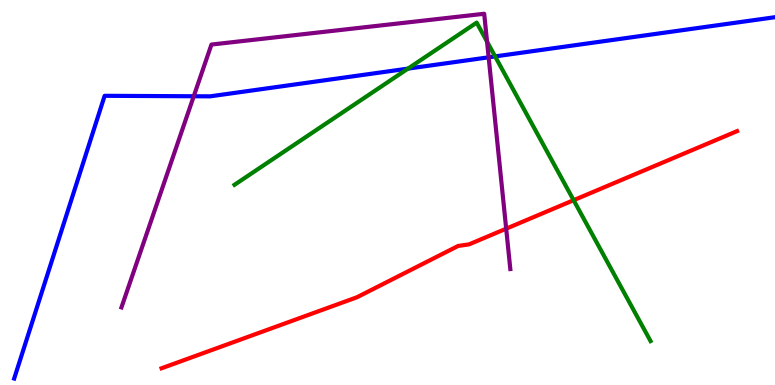[{'lines': ['blue', 'red'], 'intersections': []}, {'lines': ['green', 'red'], 'intersections': [{'x': 7.4, 'y': 4.8}]}, {'lines': ['purple', 'red'], 'intersections': [{'x': 6.53, 'y': 4.06}]}, {'lines': ['blue', 'green'], 'intersections': [{'x': 5.26, 'y': 8.22}, {'x': 6.39, 'y': 8.53}]}, {'lines': ['blue', 'purple'], 'intersections': [{'x': 2.5, 'y': 7.5}, {'x': 6.31, 'y': 8.51}]}, {'lines': ['green', 'purple'], 'intersections': [{'x': 6.28, 'y': 8.92}]}]